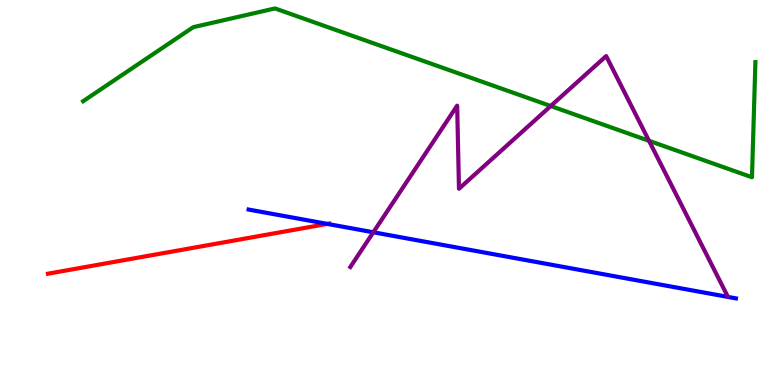[{'lines': ['blue', 'red'], 'intersections': [{'x': 4.22, 'y': 4.18}]}, {'lines': ['green', 'red'], 'intersections': []}, {'lines': ['purple', 'red'], 'intersections': []}, {'lines': ['blue', 'green'], 'intersections': []}, {'lines': ['blue', 'purple'], 'intersections': [{'x': 4.82, 'y': 3.97}]}, {'lines': ['green', 'purple'], 'intersections': [{'x': 7.11, 'y': 7.25}, {'x': 8.37, 'y': 6.34}]}]